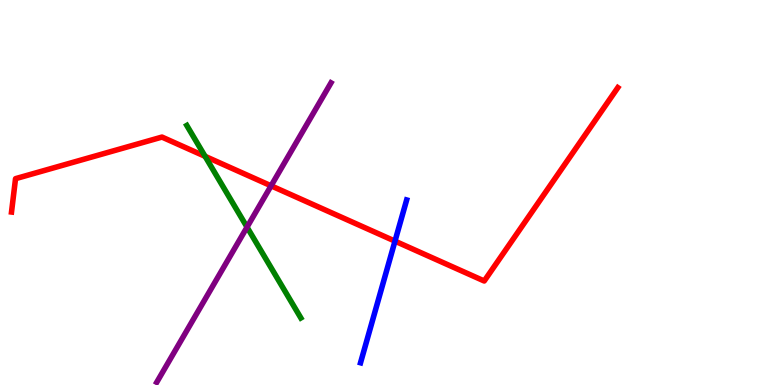[{'lines': ['blue', 'red'], 'intersections': [{'x': 5.1, 'y': 3.74}]}, {'lines': ['green', 'red'], 'intersections': [{'x': 2.65, 'y': 5.94}]}, {'lines': ['purple', 'red'], 'intersections': [{'x': 3.5, 'y': 5.17}]}, {'lines': ['blue', 'green'], 'intersections': []}, {'lines': ['blue', 'purple'], 'intersections': []}, {'lines': ['green', 'purple'], 'intersections': [{'x': 3.19, 'y': 4.1}]}]